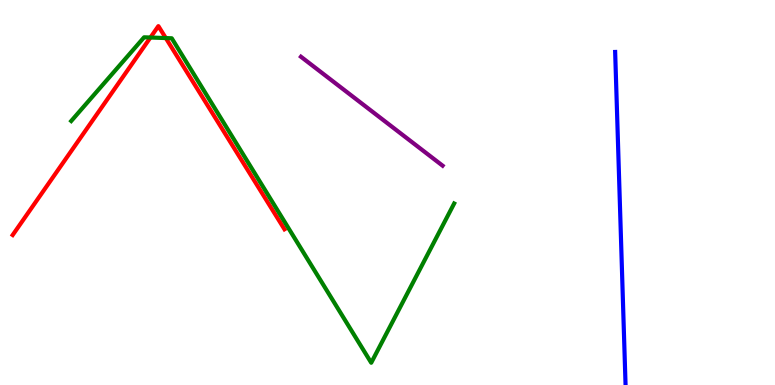[{'lines': ['blue', 'red'], 'intersections': []}, {'lines': ['green', 'red'], 'intersections': [{'x': 1.94, 'y': 9.03}, {'x': 2.14, 'y': 9.01}]}, {'lines': ['purple', 'red'], 'intersections': []}, {'lines': ['blue', 'green'], 'intersections': []}, {'lines': ['blue', 'purple'], 'intersections': []}, {'lines': ['green', 'purple'], 'intersections': []}]